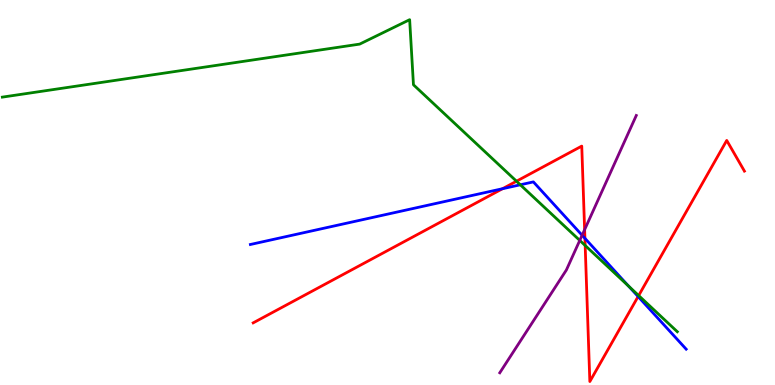[{'lines': ['blue', 'red'], 'intersections': [{'x': 6.48, 'y': 5.1}, {'x': 7.55, 'y': 3.81}, {'x': 8.23, 'y': 2.3}]}, {'lines': ['green', 'red'], 'intersections': [{'x': 6.66, 'y': 5.29}, {'x': 7.55, 'y': 3.62}, {'x': 8.24, 'y': 2.32}]}, {'lines': ['purple', 'red'], 'intersections': [{'x': 7.54, 'y': 4.03}]}, {'lines': ['blue', 'green'], 'intersections': [{'x': 6.71, 'y': 5.2}, {'x': 8.11, 'y': 2.57}]}, {'lines': ['blue', 'purple'], 'intersections': [{'x': 7.51, 'y': 3.89}]}, {'lines': ['green', 'purple'], 'intersections': [{'x': 7.48, 'y': 3.76}]}]